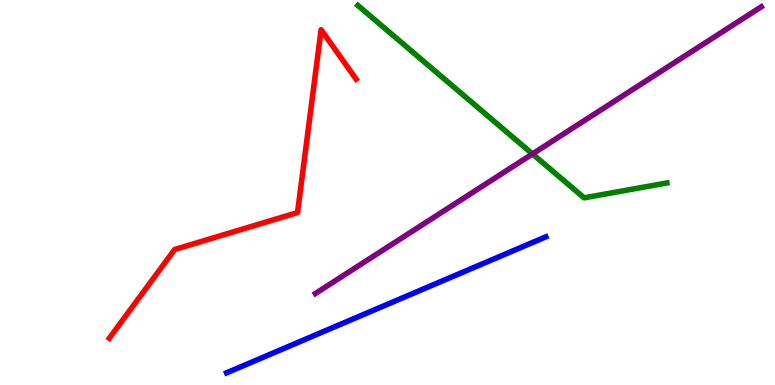[{'lines': ['blue', 'red'], 'intersections': []}, {'lines': ['green', 'red'], 'intersections': []}, {'lines': ['purple', 'red'], 'intersections': []}, {'lines': ['blue', 'green'], 'intersections': []}, {'lines': ['blue', 'purple'], 'intersections': []}, {'lines': ['green', 'purple'], 'intersections': [{'x': 6.87, 'y': 6.0}]}]